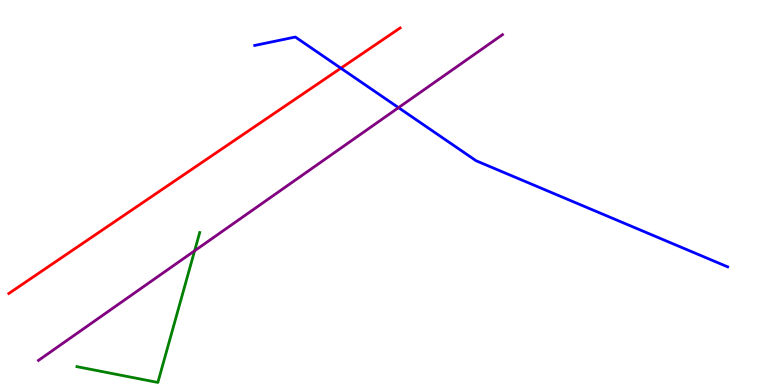[{'lines': ['blue', 'red'], 'intersections': [{'x': 4.4, 'y': 8.23}]}, {'lines': ['green', 'red'], 'intersections': []}, {'lines': ['purple', 'red'], 'intersections': []}, {'lines': ['blue', 'green'], 'intersections': []}, {'lines': ['blue', 'purple'], 'intersections': [{'x': 5.14, 'y': 7.2}]}, {'lines': ['green', 'purple'], 'intersections': [{'x': 2.51, 'y': 3.49}]}]